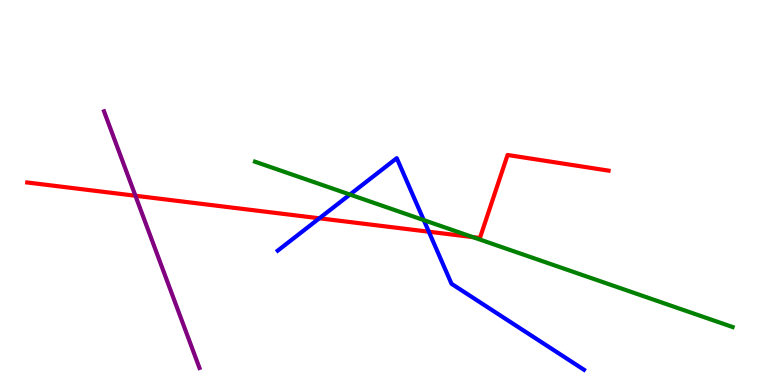[{'lines': ['blue', 'red'], 'intersections': [{'x': 4.12, 'y': 4.33}, {'x': 5.53, 'y': 3.98}]}, {'lines': ['green', 'red'], 'intersections': [{'x': 6.1, 'y': 3.84}]}, {'lines': ['purple', 'red'], 'intersections': [{'x': 1.75, 'y': 4.92}]}, {'lines': ['blue', 'green'], 'intersections': [{'x': 4.52, 'y': 4.95}, {'x': 5.47, 'y': 4.28}]}, {'lines': ['blue', 'purple'], 'intersections': []}, {'lines': ['green', 'purple'], 'intersections': []}]